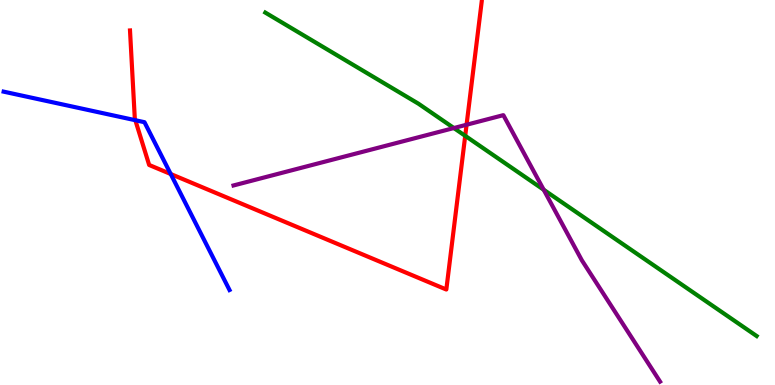[{'lines': ['blue', 'red'], 'intersections': [{'x': 1.75, 'y': 6.88}, {'x': 2.2, 'y': 5.48}]}, {'lines': ['green', 'red'], 'intersections': [{'x': 6.0, 'y': 6.47}]}, {'lines': ['purple', 'red'], 'intersections': [{'x': 6.02, 'y': 6.76}]}, {'lines': ['blue', 'green'], 'intersections': []}, {'lines': ['blue', 'purple'], 'intersections': []}, {'lines': ['green', 'purple'], 'intersections': [{'x': 5.86, 'y': 6.67}, {'x': 7.02, 'y': 5.07}]}]